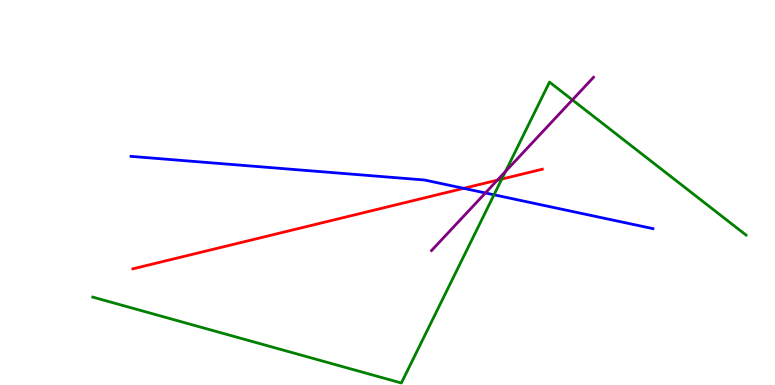[{'lines': ['blue', 'red'], 'intersections': [{'x': 5.98, 'y': 5.11}]}, {'lines': ['green', 'red'], 'intersections': [{'x': 6.47, 'y': 5.35}]}, {'lines': ['purple', 'red'], 'intersections': [{'x': 6.42, 'y': 5.32}]}, {'lines': ['blue', 'green'], 'intersections': [{'x': 6.37, 'y': 4.94}]}, {'lines': ['blue', 'purple'], 'intersections': [{'x': 6.26, 'y': 4.99}]}, {'lines': ['green', 'purple'], 'intersections': [{'x': 6.52, 'y': 5.55}, {'x': 7.39, 'y': 7.41}]}]